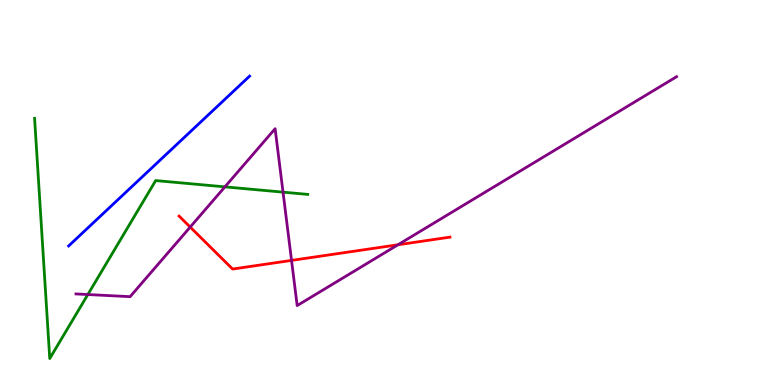[{'lines': ['blue', 'red'], 'intersections': []}, {'lines': ['green', 'red'], 'intersections': []}, {'lines': ['purple', 'red'], 'intersections': [{'x': 2.45, 'y': 4.1}, {'x': 3.76, 'y': 3.24}, {'x': 5.13, 'y': 3.64}]}, {'lines': ['blue', 'green'], 'intersections': []}, {'lines': ['blue', 'purple'], 'intersections': []}, {'lines': ['green', 'purple'], 'intersections': [{'x': 1.13, 'y': 2.35}, {'x': 2.9, 'y': 5.15}, {'x': 3.65, 'y': 5.01}]}]